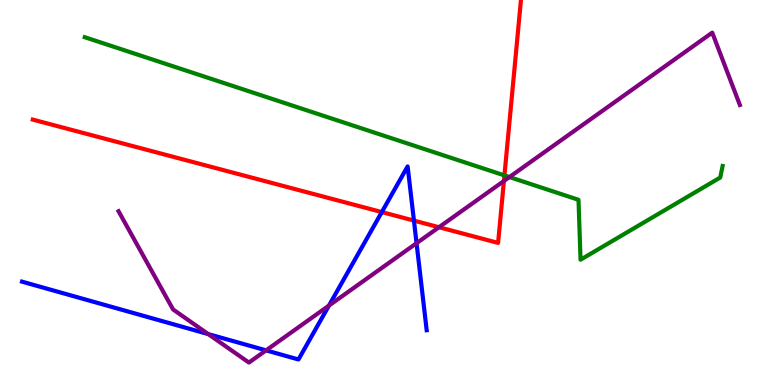[{'lines': ['blue', 'red'], 'intersections': [{'x': 4.93, 'y': 4.49}, {'x': 5.34, 'y': 4.27}]}, {'lines': ['green', 'red'], 'intersections': [{'x': 6.51, 'y': 5.44}]}, {'lines': ['purple', 'red'], 'intersections': [{'x': 5.66, 'y': 4.1}, {'x': 6.5, 'y': 5.3}]}, {'lines': ['blue', 'green'], 'intersections': []}, {'lines': ['blue', 'purple'], 'intersections': [{'x': 2.69, 'y': 1.32}, {'x': 3.43, 'y': 0.9}, {'x': 4.24, 'y': 2.06}, {'x': 5.37, 'y': 3.68}]}, {'lines': ['green', 'purple'], 'intersections': [{'x': 6.57, 'y': 5.4}]}]